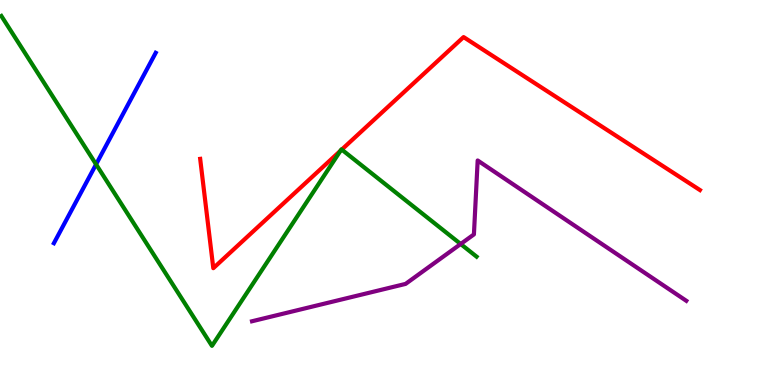[{'lines': ['blue', 'red'], 'intersections': []}, {'lines': ['green', 'red'], 'intersections': [{'x': 4.39, 'y': 6.09}, {'x': 4.41, 'y': 6.11}]}, {'lines': ['purple', 'red'], 'intersections': []}, {'lines': ['blue', 'green'], 'intersections': [{'x': 1.24, 'y': 5.73}]}, {'lines': ['blue', 'purple'], 'intersections': []}, {'lines': ['green', 'purple'], 'intersections': [{'x': 5.94, 'y': 3.66}]}]